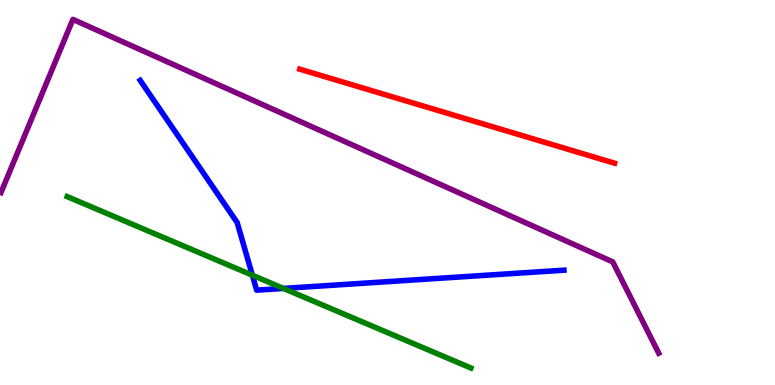[{'lines': ['blue', 'red'], 'intersections': []}, {'lines': ['green', 'red'], 'intersections': []}, {'lines': ['purple', 'red'], 'intersections': []}, {'lines': ['blue', 'green'], 'intersections': [{'x': 3.26, 'y': 2.85}, {'x': 3.66, 'y': 2.51}]}, {'lines': ['blue', 'purple'], 'intersections': []}, {'lines': ['green', 'purple'], 'intersections': []}]